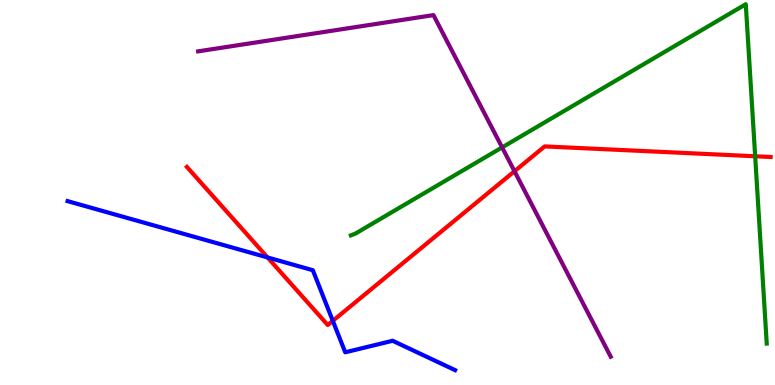[{'lines': ['blue', 'red'], 'intersections': [{'x': 3.45, 'y': 3.31}, {'x': 4.29, 'y': 1.67}]}, {'lines': ['green', 'red'], 'intersections': [{'x': 9.74, 'y': 5.94}]}, {'lines': ['purple', 'red'], 'intersections': [{'x': 6.64, 'y': 5.55}]}, {'lines': ['blue', 'green'], 'intersections': []}, {'lines': ['blue', 'purple'], 'intersections': []}, {'lines': ['green', 'purple'], 'intersections': [{'x': 6.48, 'y': 6.17}]}]